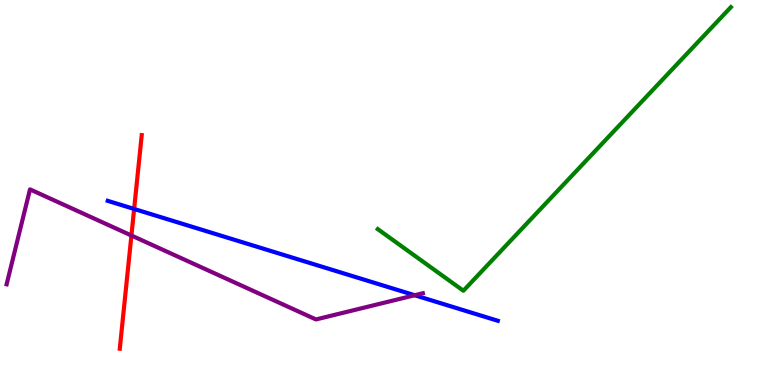[{'lines': ['blue', 'red'], 'intersections': [{'x': 1.73, 'y': 4.57}]}, {'lines': ['green', 'red'], 'intersections': []}, {'lines': ['purple', 'red'], 'intersections': [{'x': 1.7, 'y': 3.88}]}, {'lines': ['blue', 'green'], 'intersections': []}, {'lines': ['blue', 'purple'], 'intersections': [{'x': 5.35, 'y': 2.33}]}, {'lines': ['green', 'purple'], 'intersections': []}]